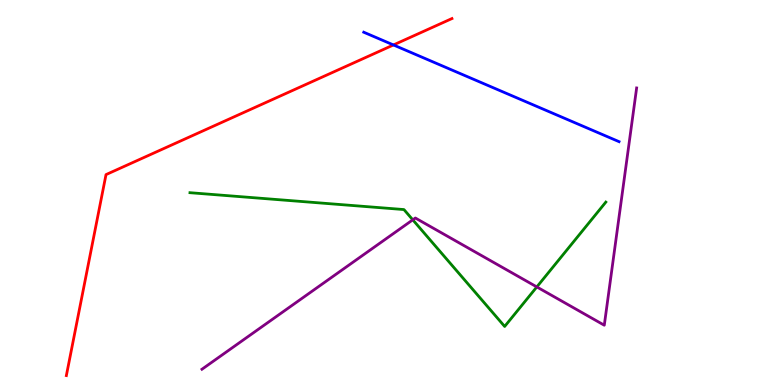[{'lines': ['blue', 'red'], 'intersections': [{'x': 5.08, 'y': 8.83}]}, {'lines': ['green', 'red'], 'intersections': []}, {'lines': ['purple', 'red'], 'intersections': []}, {'lines': ['blue', 'green'], 'intersections': []}, {'lines': ['blue', 'purple'], 'intersections': []}, {'lines': ['green', 'purple'], 'intersections': [{'x': 5.33, 'y': 4.29}, {'x': 6.93, 'y': 2.55}]}]